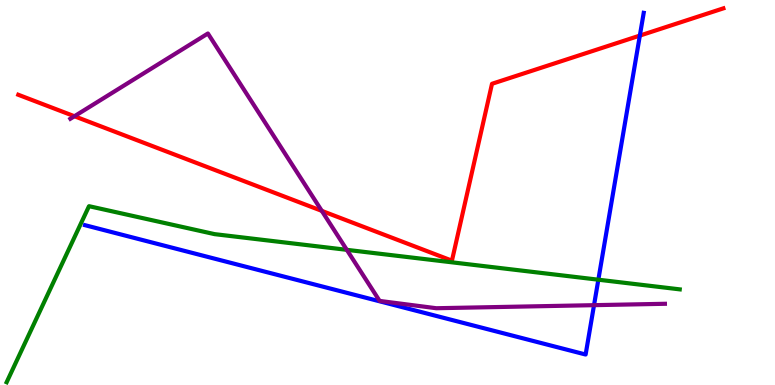[{'lines': ['blue', 'red'], 'intersections': [{'x': 8.26, 'y': 9.08}]}, {'lines': ['green', 'red'], 'intersections': []}, {'lines': ['purple', 'red'], 'intersections': [{'x': 0.96, 'y': 6.98}, {'x': 4.15, 'y': 4.52}]}, {'lines': ['blue', 'green'], 'intersections': [{'x': 7.72, 'y': 2.74}]}, {'lines': ['blue', 'purple'], 'intersections': [{'x': 7.66, 'y': 2.07}]}, {'lines': ['green', 'purple'], 'intersections': [{'x': 4.48, 'y': 3.51}]}]